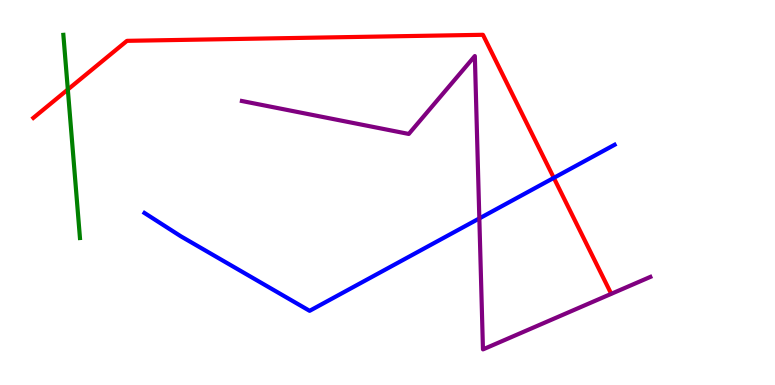[{'lines': ['blue', 'red'], 'intersections': [{'x': 7.15, 'y': 5.38}]}, {'lines': ['green', 'red'], 'intersections': [{'x': 0.875, 'y': 7.68}]}, {'lines': ['purple', 'red'], 'intersections': []}, {'lines': ['blue', 'green'], 'intersections': []}, {'lines': ['blue', 'purple'], 'intersections': [{'x': 6.18, 'y': 4.33}]}, {'lines': ['green', 'purple'], 'intersections': []}]